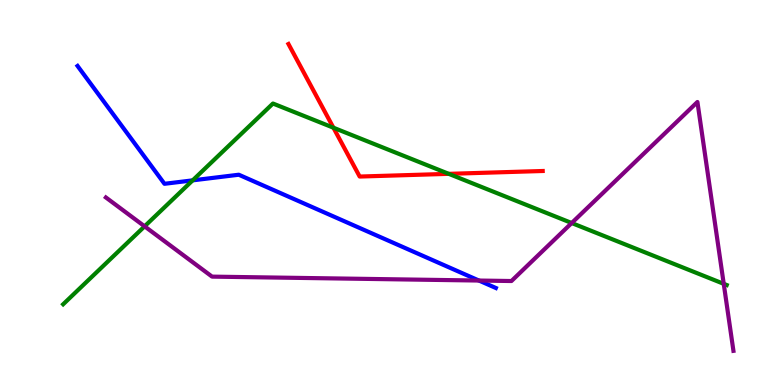[{'lines': ['blue', 'red'], 'intersections': []}, {'lines': ['green', 'red'], 'intersections': [{'x': 4.3, 'y': 6.68}, {'x': 5.79, 'y': 5.48}]}, {'lines': ['purple', 'red'], 'intersections': []}, {'lines': ['blue', 'green'], 'intersections': [{'x': 2.49, 'y': 5.32}]}, {'lines': ['blue', 'purple'], 'intersections': [{'x': 6.18, 'y': 2.71}]}, {'lines': ['green', 'purple'], 'intersections': [{'x': 1.87, 'y': 4.12}, {'x': 7.38, 'y': 4.21}, {'x': 9.34, 'y': 2.63}]}]